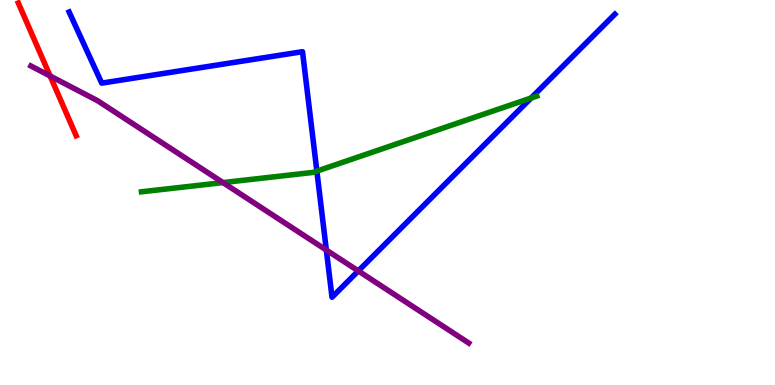[{'lines': ['blue', 'red'], 'intersections': []}, {'lines': ['green', 'red'], 'intersections': []}, {'lines': ['purple', 'red'], 'intersections': [{'x': 0.647, 'y': 8.03}]}, {'lines': ['blue', 'green'], 'intersections': [{'x': 4.09, 'y': 5.56}, {'x': 6.85, 'y': 7.45}]}, {'lines': ['blue', 'purple'], 'intersections': [{'x': 4.21, 'y': 3.5}, {'x': 4.62, 'y': 2.96}]}, {'lines': ['green', 'purple'], 'intersections': [{'x': 2.88, 'y': 5.26}]}]